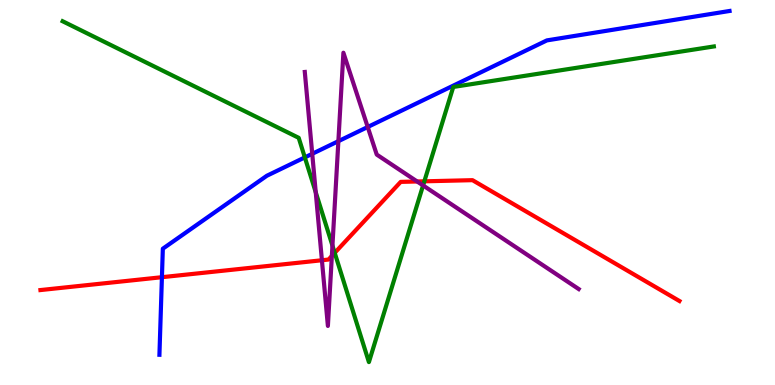[{'lines': ['blue', 'red'], 'intersections': [{'x': 2.09, 'y': 2.8}]}, {'lines': ['green', 'red'], 'intersections': [{'x': 4.32, 'y': 3.43}, {'x': 5.48, 'y': 5.29}]}, {'lines': ['purple', 'red'], 'intersections': [{'x': 4.15, 'y': 3.24}, {'x': 4.28, 'y': 3.35}, {'x': 5.38, 'y': 5.29}]}, {'lines': ['blue', 'green'], 'intersections': [{'x': 3.93, 'y': 5.91}]}, {'lines': ['blue', 'purple'], 'intersections': [{'x': 4.03, 'y': 6.0}, {'x': 4.37, 'y': 6.33}, {'x': 4.74, 'y': 6.7}]}, {'lines': ['green', 'purple'], 'intersections': [{'x': 4.07, 'y': 5.01}, {'x': 4.29, 'y': 3.62}, {'x': 5.46, 'y': 5.18}]}]